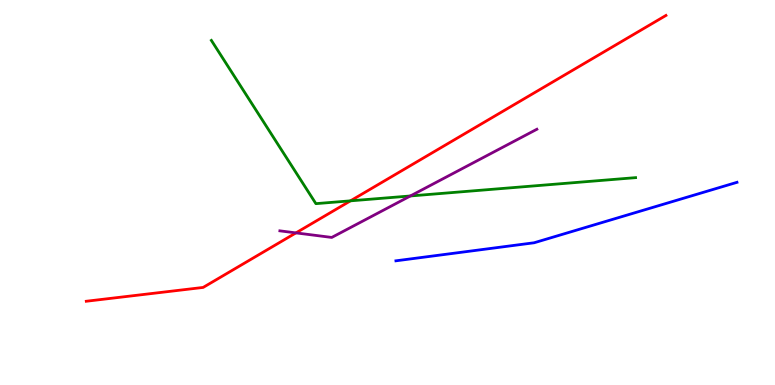[{'lines': ['blue', 'red'], 'intersections': []}, {'lines': ['green', 'red'], 'intersections': [{'x': 4.52, 'y': 4.78}]}, {'lines': ['purple', 'red'], 'intersections': [{'x': 3.82, 'y': 3.95}]}, {'lines': ['blue', 'green'], 'intersections': []}, {'lines': ['blue', 'purple'], 'intersections': []}, {'lines': ['green', 'purple'], 'intersections': [{'x': 5.3, 'y': 4.91}]}]